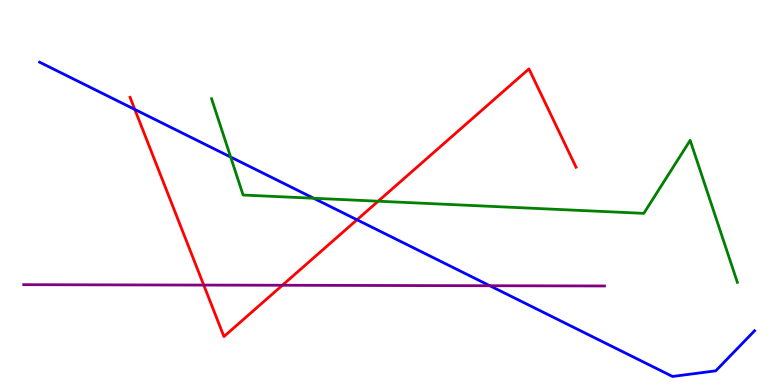[{'lines': ['blue', 'red'], 'intersections': [{'x': 1.74, 'y': 7.16}, {'x': 4.61, 'y': 4.29}]}, {'lines': ['green', 'red'], 'intersections': [{'x': 4.88, 'y': 4.77}]}, {'lines': ['purple', 'red'], 'intersections': [{'x': 2.63, 'y': 2.6}, {'x': 3.64, 'y': 2.59}]}, {'lines': ['blue', 'green'], 'intersections': [{'x': 2.98, 'y': 5.92}, {'x': 4.05, 'y': 4.85}]}, {'lines': ['blue', 'purple'], 'intersections': [{'x': 6.32, 'y': 2.58}]}, {'lines': ['green', 'purple'], 'intersections': []}]